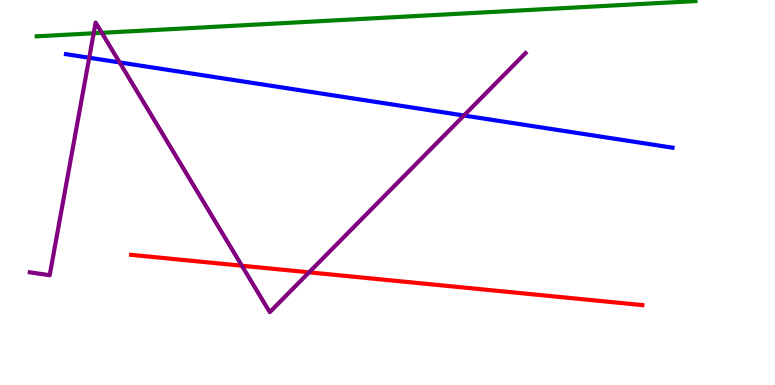[{'lines': ['blue', 'red'], 'intersections': []}, {'lines': ['green', 'red'], 'intersections': []}, {'lines': ['purple', 'red'], 'intersections': [{'x': 3.12, 'y': 3.1}, {'x': 3.99, 'y': 2.93}]}, {'lines': ['blue', 'green'], 'intersections': []}, {'lines': ['blue', 'purple'], 'intersections': [{'x': 1.15, 'y': 8.5}, {'x': 1.54, 'y': 8.38}, {'x': 5.99, 'y': 7.0}]}, {'lines': ['green', 'purple'], 'intersections': [{'x': 1.21, 'y': 9.14}, {'x': 1.31, 'y': 9.15}]}]